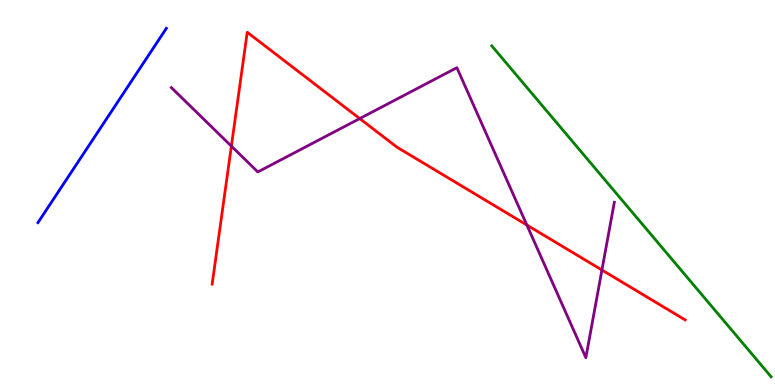[{'lines': ['blue', 'red'], 'intersections': []}, {'lines': ['green', 'red'], 'intersections': []}, {'lines': ['purple', 'red'], 'intersections': [{'x': 2.99, 'y': 6.2}, {'x': 4.64, 'y': 6.92}, {'x': 6.8, 'y': 4.16}, {'x': 7.77, 'y': 2.99}]}, {'lines': ['blue', 'green'], 'intersections': []}, {'lines': ['blue', 'purple'], 'intersections': []}, {'lines': ['green', 'purple'], 'intersections': []}]